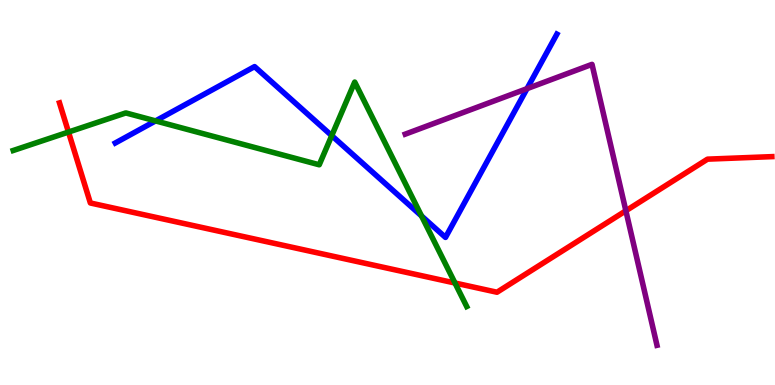[{'lines': ['blue', 'red'], 'intersections': []}, {'lines': ['green', 'red'], 'intersections': [{'x': 0.884, 'y': 6.57}, {'x': 5.87, 'y': 2.65}]}, {'lines': ['purple', 'red'], 'intersections': [{'x': 8.08, 'y': 4.53}]}, {'lines': ['blue', 'green'], 'intersections': [{'x': 2.01, 'y': 6.86}, {'x': 4.28, 'y': 6.48}, {'x': 5.44, 'y': 4.39}]}, {'lines': ['blue', 'purple'], 'intersections': [{'x': 6.8, 'y': 7.7}]}, {'lines': ['green', 'purple'], 'intersections': []}]